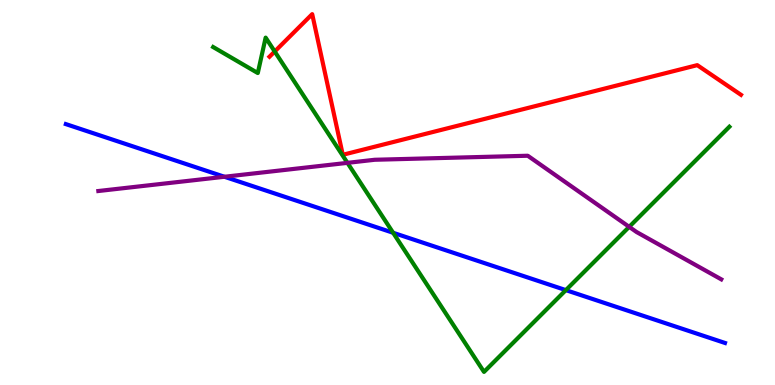[{'lines': ['blue', 'red'], 'intersections': []}, {'lines': ['green', 'red'], 'intersections': [{'x': 3.54, 'y': 8.66}]}, {'lines': ['purple', 'red'], 'intersections': []}, {'lines': ['blue', 'green'], 'intersections': [{'x': 5.07, 'y': 3.95}, {'x': 7.3, 'y': 2.46}]}, {'lines': ['blue', 'purple'], 'intersections': [{'x': 2.9, 'y': 5.41}]}, {'lines': ['green', 'purple'], 'intersections': [{'x': 4.48, 'y': 5.77}, {'x': 8.12, 'y': 4.11}]}]